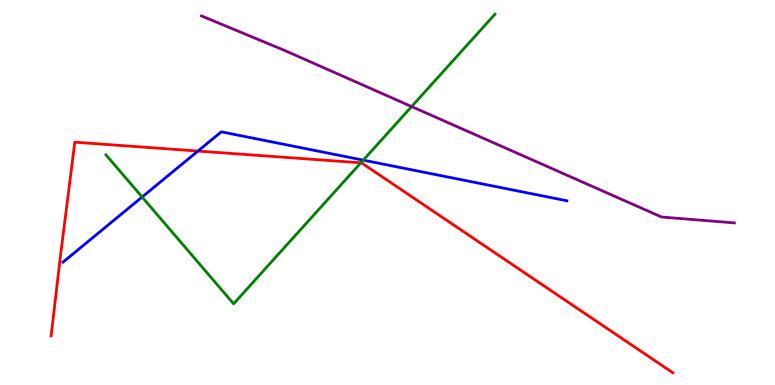[{'lines': ['blue', 'red'], 'intersections': [{'x': 2.55, 'y': 6.08}]}, {'lines': ['green', 'red'], 'intersections': [{'x': 4.66, 'y': 5.77}]}, {'lines': ['purple', 'red'], 'intersections': []}, {'lines': ['blue', 'green'], 'intersections': [{'x': 1.83, 'y': 4.88}, {'x': 4.69, 'y': 5.84}]}, {'lines': ['blue', 'purple'], 'intersections': []}, {'lines': ['green', 'purple'], 'intersections': [{'x': 5.31, 'y': 7.23}]}]